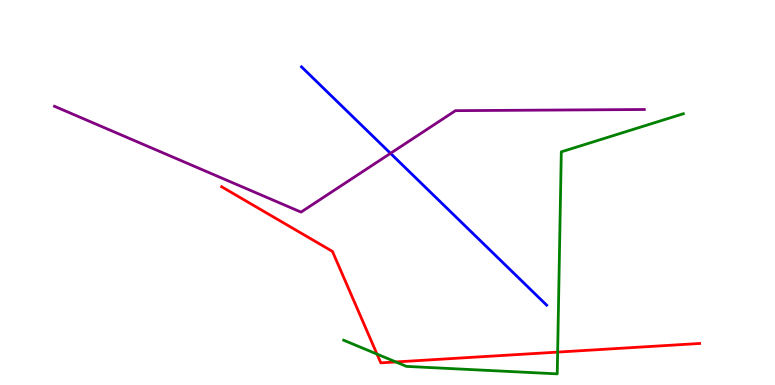[{'lines': ['blue', 'red'], 'intersections': []}, {'lines': ['green', 'red'], 'intersections': [{'x': 4.86, 'y': 0.803}, {'x': 5.11, 'y': 0.599}, {'x': 7.2, 'y': 0.854}]}, {'lines': ['purple', 'red'], 'intersections': []}, {'lines': ['blue', 'green'], 'intersections': []}, {'lines': ['blue', 'purple'], 'intersections': [{'x': 5.04, 'y': 6.02}]}, {'lines': ['green', 'purple'], 'intersections': []}]